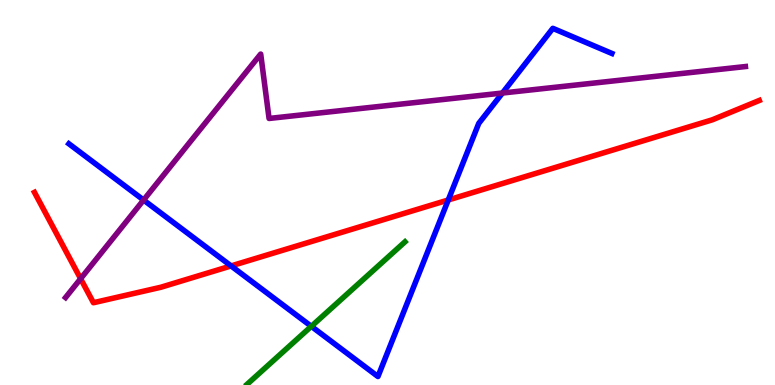[{'lines': ['blue', 'red'], 'intersections': [{'x': 2.98, 'y': 3.09}, {'x': 5.78, 'y': 4.81}]}, {'lines': ['green', 'red'], 'intersections': []}, {'lines': ['purple', 'red'], 'intersections': [{'x': 1.04, 'y': 2.76}]}, {'lines': ['blue', 'green'], 'intersections': [{'x': 4.02, 'y': 1.52}]}, {'lines': ['blue', 'purple'], 'intersections': [{'x': 1.85, 'y': 4.8}, {'x': 6.48, 'y': 7.58}]}, {'lines': ['green', 'purple'], 'intersections': []}]